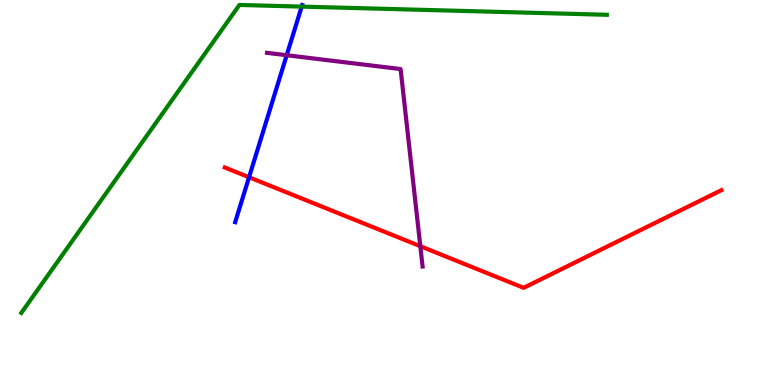[{'lines': ['blue', 'red'], 'intersections': [{'x': 3.21, 'y': 5.4}]}, {'lines': ['green', 'red'], 'intersections': []}, {'lines': ['purple', 'red'], 'intersections': [{'x': 5.42, 'y': 3.6}]}, {'lines': ['blue', 'green'], 'intersections': [{'x': 3.89, 'y': 9.83}]}, {'lines': ['blue', 'purple'], 'intersections': [{'x': 3.7, 'y': 8.57}]}, {'lines': ['green', 'purple'], 'intersections': []}]